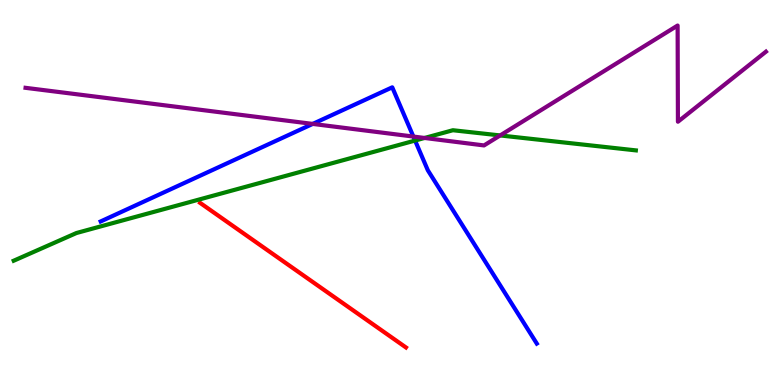[{'lines': ['blue', 'red'], 'intersections': []}, {'lines': ['green', 'red'], 'intersections': []}, {'lines': ['purple', 'red'], 'intersections': []}, {'lines': ['blue', 'green'], 'intersections': [{'x': 5.36, 'y': 6.35}]}, {'lines': ['blue', 'purple'], 'intersections': [{'x': 4.04, 'y': 6.78}, {'x': 5.33, 'y': 6.45}]}, {'lines': ['green', 'purple'], 'intersections': [{'x': 5.48, 'y': 6.42}, {'x': 6.45, 'y': 6.48}]}]